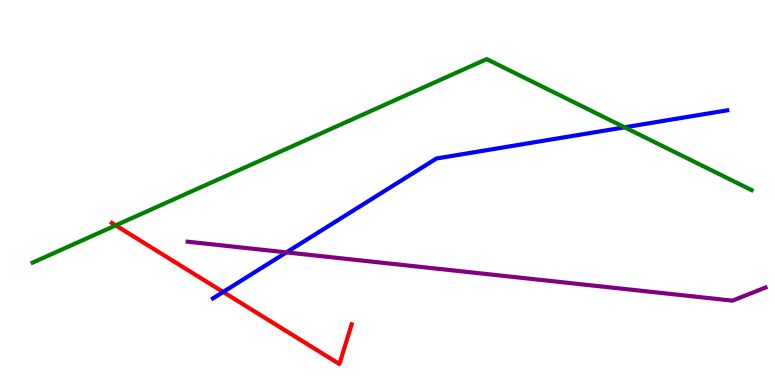[{'lines': ['blue', 'red'], 'intersections': [{'x': 2.88, 'y': 2.42}]}, {'lines': ['green', 'red'], 'intersections': [{'x': 1.49, 'y': 4.15}]}, {'lines': ['purple', 'red'], 'intersections': []}, {'lines': ['blue', 'green'], 'intersections': [{'x': 8.06, 'y': 6.69}]}, {'lines': ['blue', 'purple'], 'intersections': [{'x': 3.7, 'y': 3.44}]}, {'lines': ['green', 'purple'], 'intersections': []}]